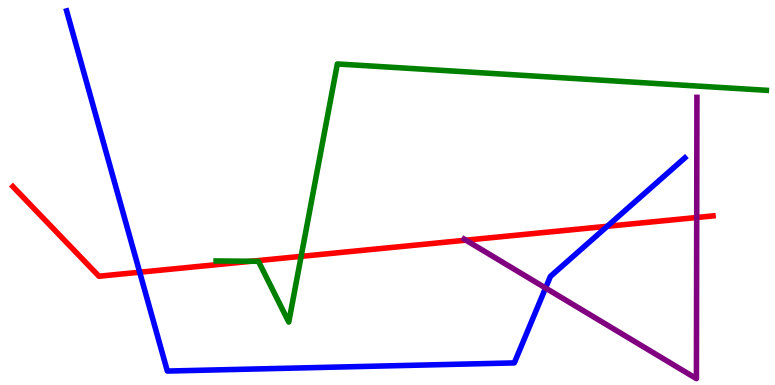[{'lines': ['blue', 'red'], 'intersections': [{'x': 1.8, 'y': 2.93}, {'x': 7.84, 'y': 4.12}]}, {'lines': ['green', 'red'], 'intersections': [{'x': 3.24, 'y': 3.21}, {'x': 3.89, 'y': 3.34}]}, {'lines': ['purple', 'red'], 'intersections': [{'x': 6.01, 'y': 3.76}, {'x': 8.99, 'y': 4.35}]}, {'lines': ['blue', 'green'], 'intersections': []}, {'lines': ['blue', 'purple'], 'intersections': [{'x': 7.04, 'y': 2.52}]}, {'lines': ['green', 'purple'], 'intersections': []}]